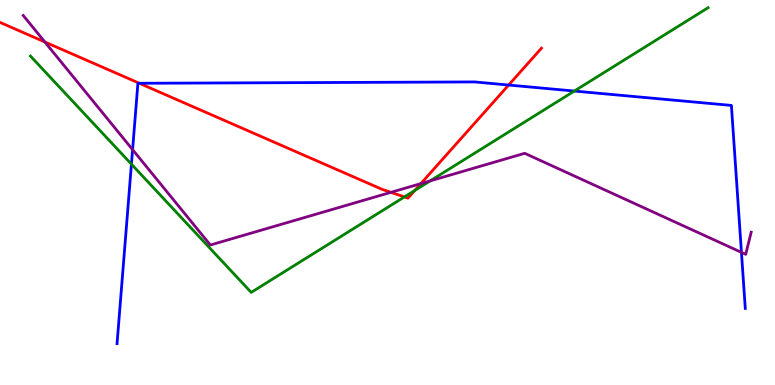[{'lines': ['blue', 'red'], 'intersections': [{'x': 1.8, 'y': 7.84}, {'x': 6.56, 'y': 7.79}]}, {'lines': ['green', 'red'], 'intersections': [{'x': 5.22, 'y': 4.88}, {'x': 5.35, 'y': 5.05}]}, {'lines': ['purple', 'red'], 'intersections': [{'x': 0.579, 'y': 8.91}, {'x': 5.04, 'y': 5.0}, {'x': 5.43, 'y': 5.23}]}, {'lines': ['blue', 'green'], 'intersections': [{'x': 1.7, 'y': 5.74}, {'x': 7.41, 'y': 7.64}]}, {'lines': ['blue', 'purple'], 'intersections': [{'x': 1.71, 'y': 6.11}, {'x': 9.57, 'y': 3.44}]}, {'lines': ['green', 'purple'], 'intersections': [{'x': 5.55, 'y': 5.3}]}]